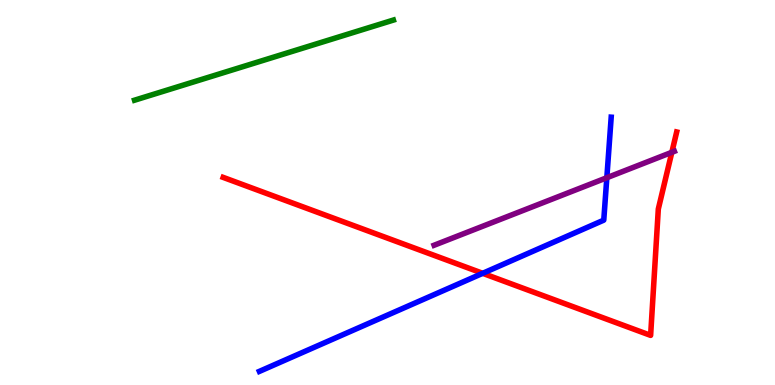[{'lines': ['blue', 'red'], 'intersections': [{'x': 6.23, 'y': 2.9}]}, {'lines': ['green', 'red'], 'intersections': []}, {'lines': ['purple', 'red'], 'intersections': [{'x': 8.67, 'y': 6.04}]}, {'lines': ['blue', 'green'], 'intersections': []}, {'lines': ['blue', 'purple'], 'intersections': [{'x': 7.83, 'y': 5.38}]}, {'lines': ['green', 'purple'], 'intersections': []}]